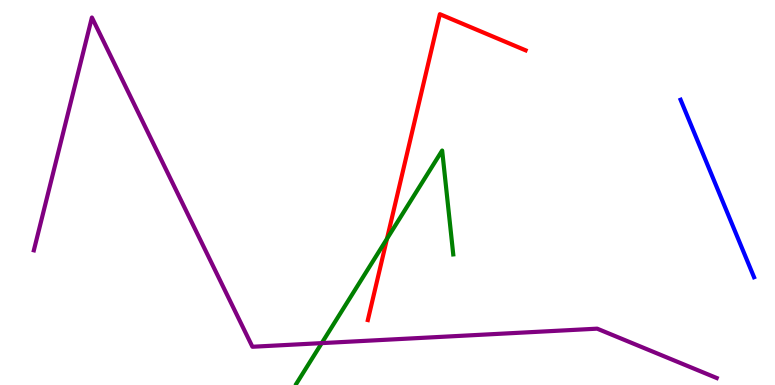[{'lines': ['blue', 'red'], 'intersections': []}, {'lines': ['green', 'red'], 'intersections': [{'x': 4.99, 'y': 3.8}]}, {'lines': ['purple', 'red'], 'intersections': []}, {'lines': ['blue', 'green'], 'intersections': []}, {'lines': ['blue', 'purple'], 'intersections': []}, {'lines': ['green', 'purple'], 'intersections': [{'x': 4.15, 'y': 1.09}]}]